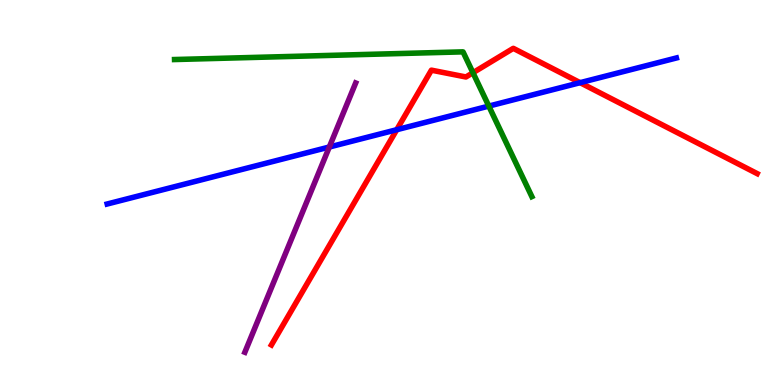[{'lines': ['blue', 'red'], 'intersections': [{'x': 5.12, 'y': 6.63}, {'x': 7.49, 'y': 7.85}]}, {'lines': ['green', 'red'], 'intersections': [{'x': 6.1, 'y': 8.11}]}, {'lines': ['purple', 'red'], 'intersections': []}, {'lines': ['blue', 'green'], 'intersections': [{'x': 6.31, 'y': 7.24}]}, {'lines': ['blue', 'purple'], 'intersections': [{'x': 4.25, 'y': 6.18}]}, {'lines': ['green', 'purple'], 'intersections': []}]